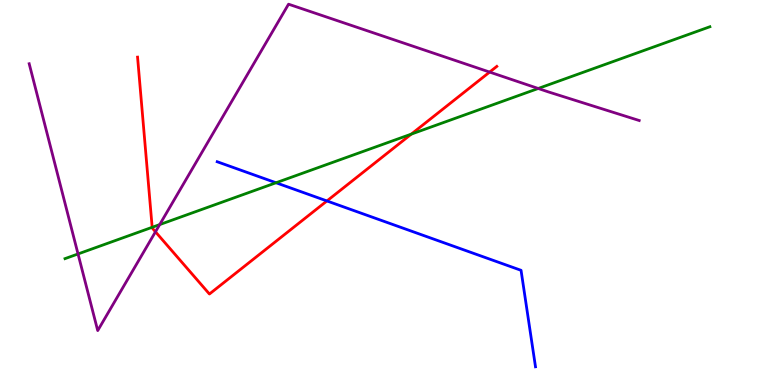[{'lines': ['blue', 'red'], 'intersections': [{'x': 4.22, 'y': 4.78}]}, {'lines': ['green', 'red'], 'intersections': [{'x': 1.96, 'y': 4.1}, {'x': 5.31, 'y': 6.52}]}, {'lines': ['purple', 'red'], 'intersections': [{'x': 2.01, 'y': 3.98}, {'x': 6.32, 'y': 8.13}]}, {'lines': ['blue', 'green'], 'intersections': [{'x': 3.56, 'y': 5.25}]}, {'lines': ['blue', 'purple'], 'intersections': []}, {'lines': ['green', 'purple'], 'intersections': [{'x': 1.01, 'y': 3.4}, {'x': 2.06, 'y': 4.17}, {'x': 6.94, 'y': 7.7}]}]